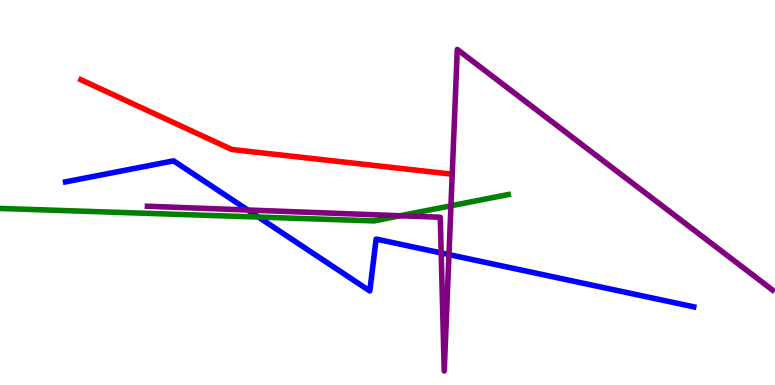[{'lines': ['blue', 'red'], 'intersections': []}, {'lines': ['green', 'red'], 'intersections': []}, {'lines': ['purple', 'red'], 'intersections': []}, {'lines': ['blue', 'green'], 'intersections': [{'x': 3.33, 'y': 4.36}]}, {'lines': ['blue', 'purple'], 'intersections': [{'x': 3.2, 'y': 4.55}, {'x': 5.69, 'y': 3.43}, {'x': 5.79, 'y': 3.39}]}, {'lines': ['green', 'purple'], 'intersections': [{'x': 5.16, 'y': 4.4}, {'x': 5.82, 'y': 4.65}]}]